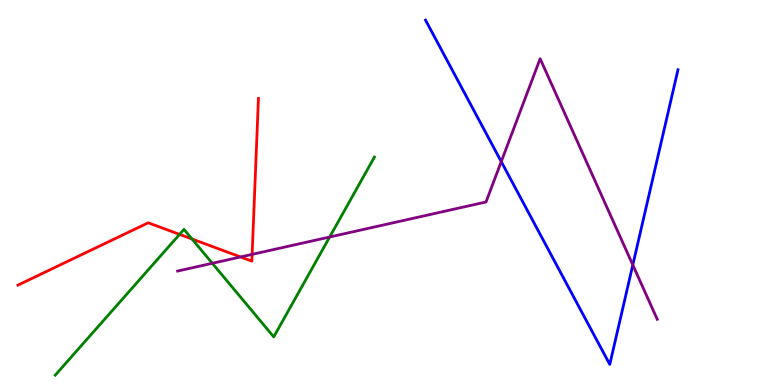[{'lines': ['blue', 'red'], 'intersections': []}, {'lines': ['green', 'red'], 'intersections': [{'x': 2.32, 'y': 3.91}, {'x': 2.48, 'y': 3.79}]}, {'lines': ['purple', 'red'], 'intersections': [{'x': 3.1, 'y': 3.33}, {'x': 3.25, 'y': 3.39}]}, {'lines': ['blue', 'green'], 'intersections': []}, {'lines': ['blue', 'purple'], 'intersections': [{'x': 6.47, 'y': 5.8}, {'x': 8.17, 'y': 3.12}]}, {'lines': ['green', 'purple'], 'intersections': [{'x': 2.74, 'y': 3.16}, {'x': 4.25, 'y': 3.84}]}]